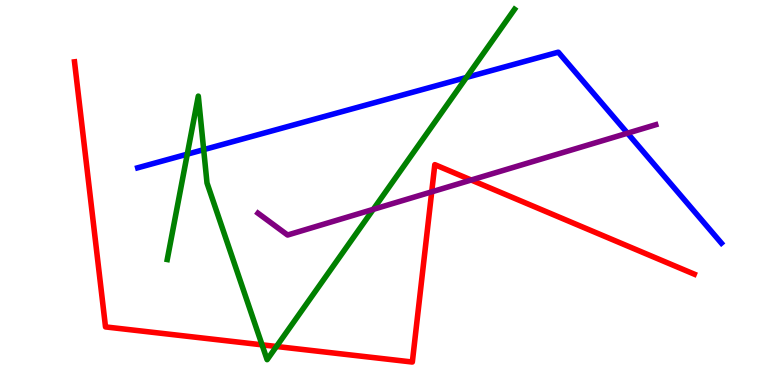[{'lines': ['blue', 'red'], 'intersections': []}, {'lines': ['green', 'red'], 'intersections': [{'x': 3.38, 'y': 1.04}, {'x': 3.57, 'y': 1.0}]}, {'lines': ['purple', 'red'], 'intersections': [{'x': 5.57, 'y': 5.02}, {'x': 6.08, 'y': 5.32}]}, {'lines': ['blue', 'green'], 'intersections': [{'x': 2.42, 'y': 6.0}, {'x': 2.63, 'y': 6.11}, {'x': 6.02, 'y': 7.99}]}, {'lines': ['blue', 'purple'], 'intersections': [{'x': 8.1, 'y': 6.54}]}, {'lines': ['green', 'purple'], 'intersections': [{'x': 4.82, 'y': 4.56}]}]